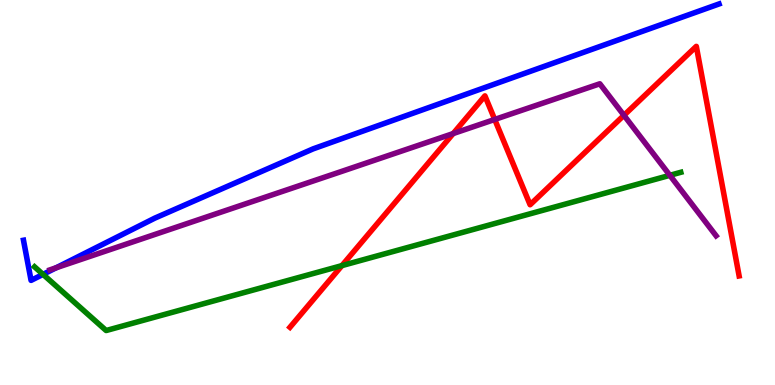[{'lines': ['blue', 'red'], 'intersections': []}, {'lines': ['green', 'red'], 'intersections': [{'x': 4.41, 'y': 3.1}]}, {'lines': ['purple', 'red'], 'intersections': [{'x': 5.85, 'y': 6.53}, {'x': 6.38, 'y': 6.9}, {'x': 8.05, 'y': 7.0}]}, {'lines': ['blue', 'green'], 'intersections': [{'x': 0.555, 'y': 2.87}]}, {'lines': ['blue', 'purple'], 'intersections': [{'x': 0.724, 'y': 3.04}]}, {'lines': ['green', 'purple'], 'intersections': [{'x': 8.64, 'y': 5.45}]}]